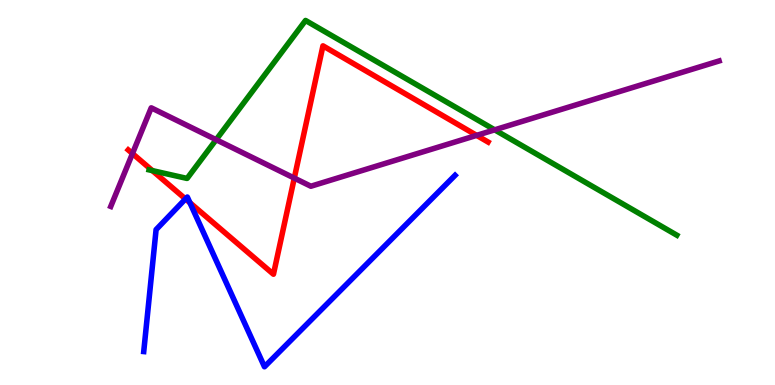[{'lines': ['blue', 'red'], 'intersections': [{'x': 2.39, 'y': 4.83}, {'x': 2.45, 'y': 4.73}]}, {'lines': ['green', 'red'], 'intersections': [{'x': 1.97, 'y': 5.57}]}, {'lines': ['purple', 'red'], 'intersections': [{'x': 1.71, 'y': 6.01}, {'x': 3.8, 'y': 5.37}, {'x': 6.15, 'y': 6.48}]}, {'lines': ['blue', 'green'], 'intersections': []}, {'lines': ['blue', 'purple'], 'intersections': []}, {'lines': ['green', 'purple'], 'intersections': [{'x': 2.79, 'y': 6.37}, {'x': 6.38, 'y': 6.63}]}]